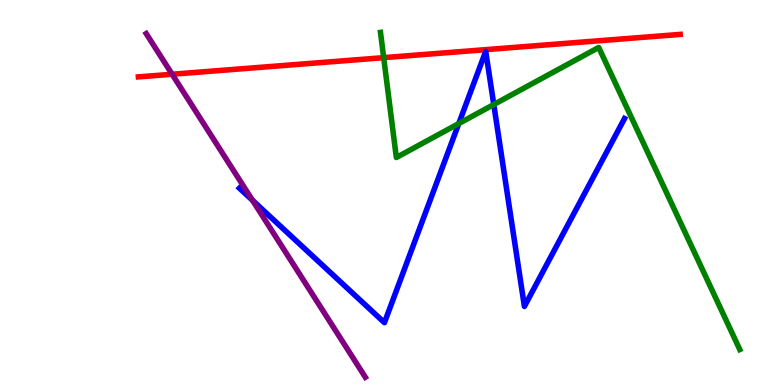[{'lines': ['blue', 'red'], 'intersections': []}, {'lines': ['green', 'red'], 'intersections': [{'x': 4.95, 'y': 8.5}]}, {'lines': ['purple', 'red'], 'intersections': [{'x': 2.22, 'y': 8.07}]}, {'lines': ['blue', 'green'], 'intersections': [{'x': 5.92, 'y': 6.79}, {'x': 6.37, 'y': 7.29}]}, {'lines': ['blue', 'purple'], 'intersections': [{'x': 3.26, 'y': 4.8}]}, {'lines': ['green', 'purple'], 'intersections': []}]